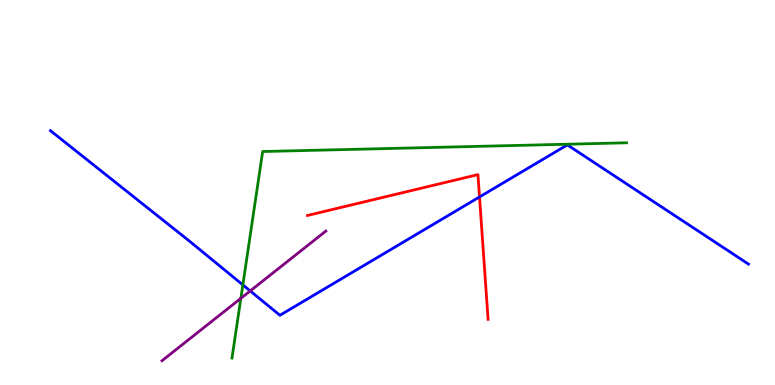[{'lines': ['blue', 'red'], 'intersections': [{'x': 6.19, 'y': 4.88}]}, {'lines': ['green', 'red'], 'intersections': []}, {'lines': ['purple', 'red'], 'intersections': []}, {'lines': ['blue', 'green'], 'intersections': [{'x': 3.13, 'y': 2.6}]}, {'lines': ['blue', 'purple'], 'intersections': [{'x': 3.23, 'y': 2.44}]}, {'lines': ['green', 'purple'], 'intersections': [{'x': 3.11, 'y': 2.25}]}]